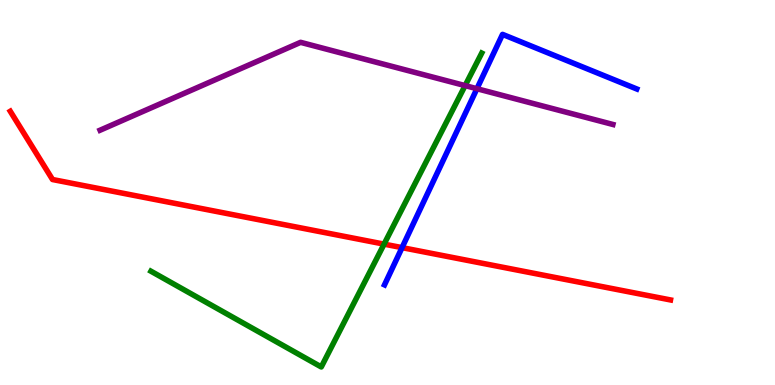[{'lines': ['blue', 'red'], 'intersections': [{'x': 5.19, 'y': 3.57}]}, {'lines': ['green', 'red'], 'intersections': [{'x': 4.96, 'y': 3.66}]}, {'lines': ['purple', 'red'], 'intersections': []}, {'lines': ['blue', 'green'], 'intersections': []}, {'lines': ['blue', 'purple'], 'intersections': [{'x': 6.15, 'y': 7.7}]}, {'lines': ['green', 'purple'], 'intersections': [{'x': 6.0, 'y': 7.78}]}]